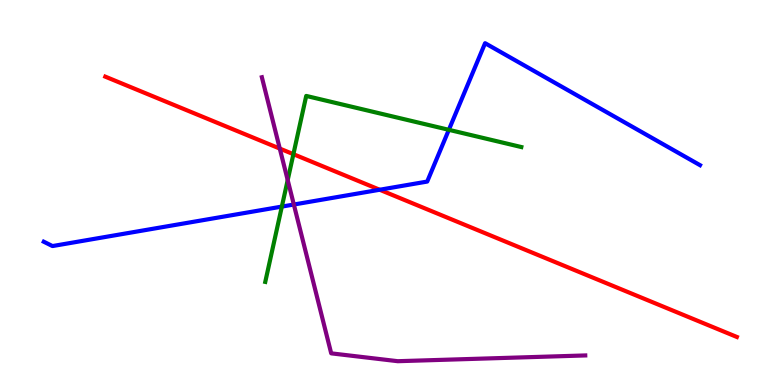[{'lines': ['blue', 'red'], 'intersections': [{'x': 4.9, 'y': 5.07}]}, {'lines': ['green', 'red'], 'intersections': [{'x': 3.79, 'y': 6.0}]}, {'lines': ['purple', 'red'], 'intersections': [{'x': 3.61, 'y': 6.14}]}, {'lines': ['blue', 'green'], 'intersections': [{'x': 3.64, 'y': 4.63}, {'x': 5.79, 'y': 6.63}]}, {'lines': ['blue', 'purple'], 'intersections': [{'x': 3.79, 'y': 4.69}]}, {'lines': ['green', 'purple'], 'intersections': [{'x': 3.71, 'y': 5.32}]}]